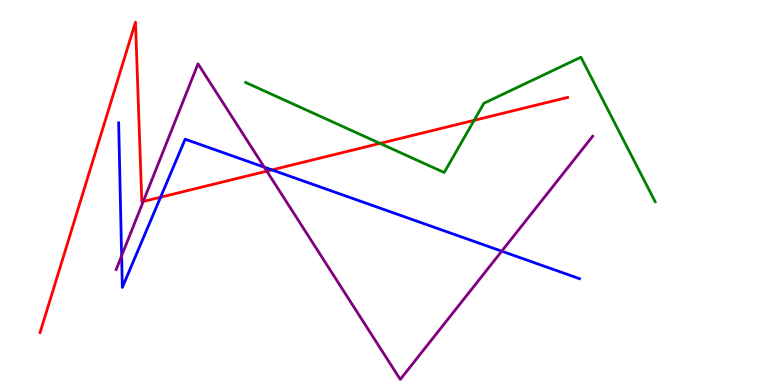[{'lines': ['blue', 'red'], 'intersections': [{'x': 2.07, 'y': 4.88}, {'x': 3.51, 'y': 5.59}]}, {'lines': ['green', 'red'], 'intersections': [{'x': 4.9, 'y': 6.28}, {'x': 6.12, 'y': 6.87}]}, {'lines': ['purple', 'red'], 'intersections': [{'x': 1.85, 'y': 4.77}, {'x': 3.44, 'y': 5.55}]}, {'lines': ['blue', 'green'], 'intersections': []}, {'lines': ['blue', 'purple'], 'intersections': [{'x': 1.57, 'y': 3.36}, {'x': 3.41, 'y': 5.66}, {'x': 6.47, 'y': 3.48}]}, {'lines': ['green', 'purple'], 'intersections': []}]